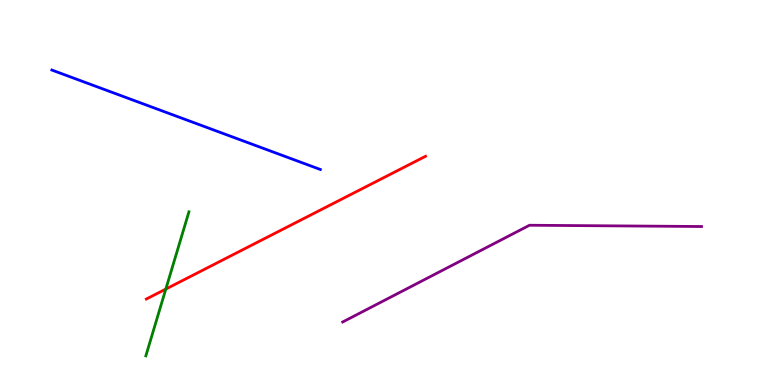[{'lines': ['blue', 'red'], 'intersections': []}, {'lines': ['green', 'red'], 'intersections': [{'x': 2.14, 'y': 2.49}]}, {'lines': ['purple', 'red'], 'intersections': []}, {'lines': ['blue', 'green'], 'intersections': []}, {'lines': ['blue', 'purple'], 'intersections': []}, {'lines': ['green', 'purple'], 'intersections': []}]